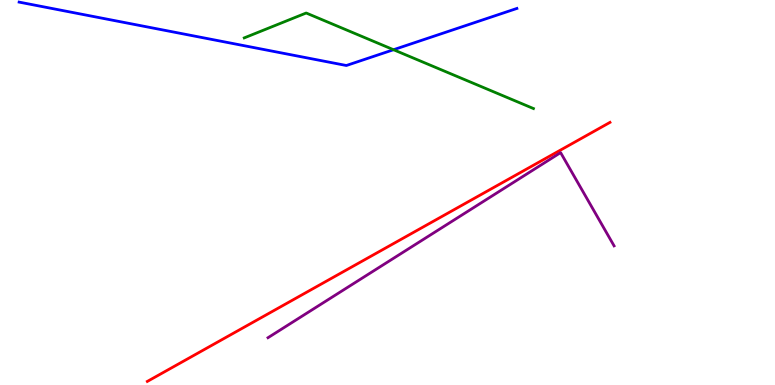[{'lines': ['blue', 'red'], 'intersections': []}, {'lines': ['green', 'red'], 'intersections': []}, {'lines': ['purple', 'red'], 'intersections': []}, {'lines': ['blue', 'green'], 'intersections': [{'x': 5.08, 'y': 8.71}]}, {'lines': ['blue', 'purple'], 'intersections': []}, {'lines': ['green', 'purple'], 'intersections': []}]